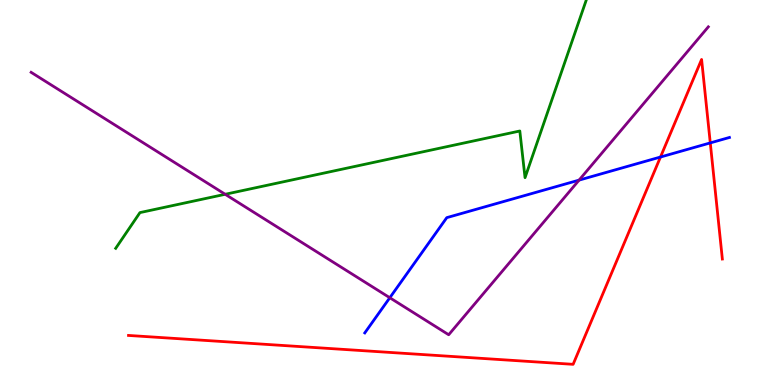[{'lines': ['blue', 'red'], 'intersections': [{'x': 8.52, 'y': 5.92}, {'x': 9.16, 'y': 6.29}]}, {'lines': ['green', 'red'], 'intersections': []}, {'lines': ['purple', 'red'], 'intersections': []}, {'lines': ['blue', 'green'], 'intersections': []}, {'lines': ['blue', 'purple'], 'intersections': [{'x': 5.03, 'y': 2.27}, {'x': 7.47, 'y': 5.32}]}, {'lines': ['green', 'purple'], 'intersections': [{'x': 2.91, 'y': 4.95}]}]